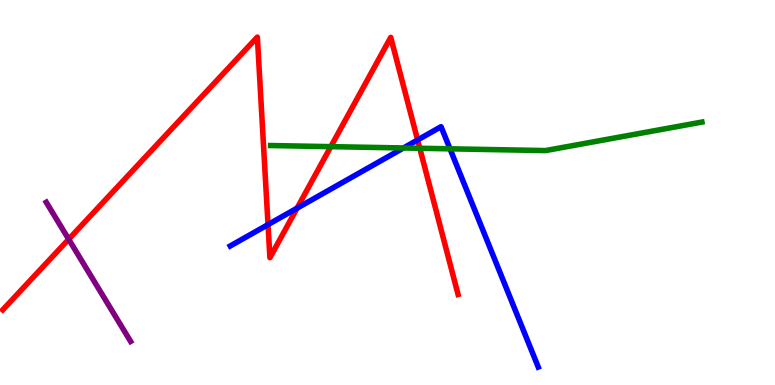[{'lines': ['blue', 'red'], 'intersections': [{'x': 3.46, 'y': 4.17}, {'x': 3.83, 'y': 4.59}, {'x': 5.39, 'y': 6.36}]}, {'lines': ['green', 'red'], 'intersections': [{'x': 4.27, 'y': 6.19}, {'x': 5.42, 'y': 6.15}]}, {'lines': ['purple', 'red'], 'intersections': [{'x': 0.886, 'y': 3.79}]}, {'lines': ['blue', 'green'], 'intersections': [{'x': 5.21, 'y': 6.16}, {'x': 5.81, 'y': 6.13}]}, {'lines': ['blue', 'purple'], 'intersections': []}, {'lines': ['green', 'purple'], 'intersections': []}]